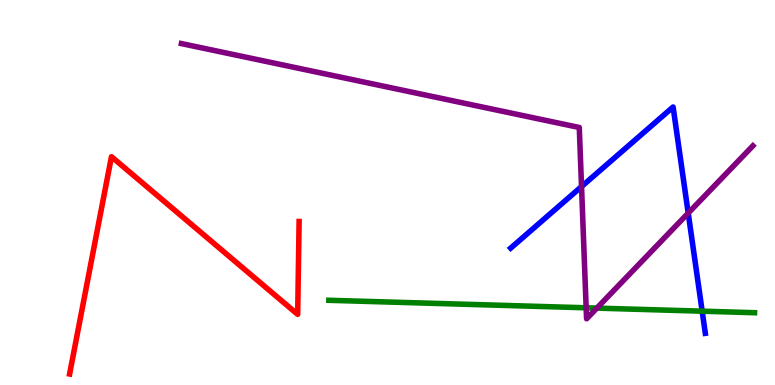[{'lines': ['blue', 'red'], 'intersections': []}, {'lines': ['green', 'red'], 'intersections': []}, {'lines': ['purple', 'red'], 'intersections': []}, {'lines': ['blue', 'green'], 'intersections': [{'x': 9.06, 'y': 1.92}]}, {'lines': ['blue', 'purple'], 'intersections': [{'x': 7.5, 'y': 5.15}, {'x': 8.88, 'y': 4.46}]}, {'lines': ['green', 'purple'], 'intersections': [{'x': 7.56, 'y': 2.01}, {'x': 7.7, 'y': 2.0}]}]